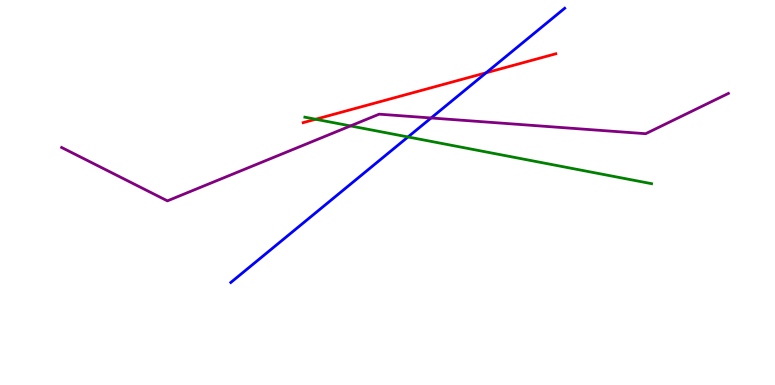[{'lines': ['blue', 'red'], 'intersections': [{'x': 6.27, 'y': 8.11}]}, {'lines': ['green', 'red'], 'intersections': [{'x': 4.07, 'y': 6.9}]}, {'lines': ['purple', 'red'], 'intersections': []}, {'lines': ['blue', 'green'], 'intersections': [{'x': 5.26, 'y': 6.44}]}, {'lines': ['blue', 'purple'], 'intersections': [{'x': 5.56, 'y': 6.94}]}, {'lines': ['green', 'purple'], 'intersections': [{'x': 4.52, 'y': 6.73}]}]